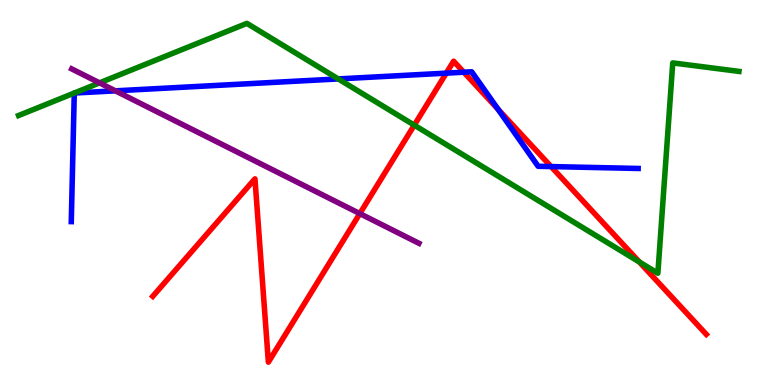[{'lines': ['blue', 'red'], 'intersections': [{'x': 5.76, 'y': 8.1}, {'x': 5.98, 'y': 8.12}, {'x': 6.43, 'y': 7.16}, {'x': 7.11, 'y': 5.67}]}, {'lines': ['green', 'red'], 'intersections': [{'x': 5.35, 'y': 6.75}, {'x': 8.25, 'y': 3.2}]}, {'lines': ['purple', 'red'], 'intersections': [{'x': 4.64, 'y': 4.45}]}, {'lines': ['blue', 'green'], 'intersections': [{'x': 0.958, 'y': 7.58}, {'x': 0.959, 'y': 7.58}, {'x': 4.36, 'y': 7.95}]}, {'lines': ['blue', 'purple'], 'intersections': [{'x': 1.49, 'y': 7.64}]}, {'lines': ['green', 'purple'], 'intersections': [{'x': 1.28, 'y': 7.85}]}]